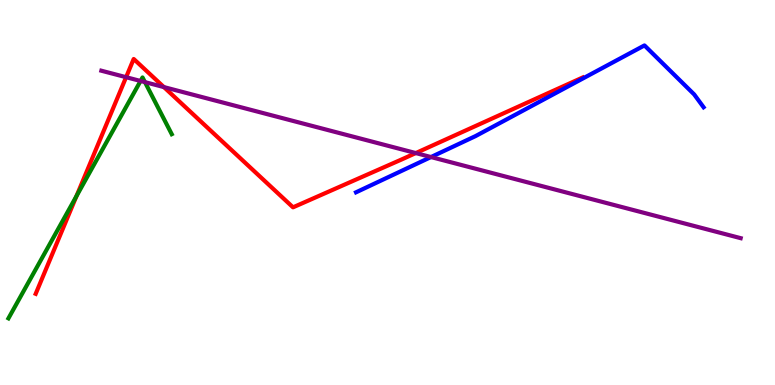[{'lines': ['blue', 'red'], 'intersections': []}, {'lines': ['green', 'red'], 'intersections': [{'x': 0.986, 'y': 4.9}]}, {'lines': ['purple', 'red'], 'intersections': [{'x': 1.63, 'y': 8.0}, {'x': 2.11, 'y': 7.74}, {'x': 5.37, 'y': 6.02}]}, {'lines': ['blue', 'green'], 'intersections': []}, {'lines': ['blue', 'purple'], 'intersections': [{'x': 5.56, 'y': 5.92}]}, {'lines': ['green', 'purple'], 'intersections': [{'x': 1.81, 'y': 7.9}, {'x': 1.87, 'y': 7.87}]}]